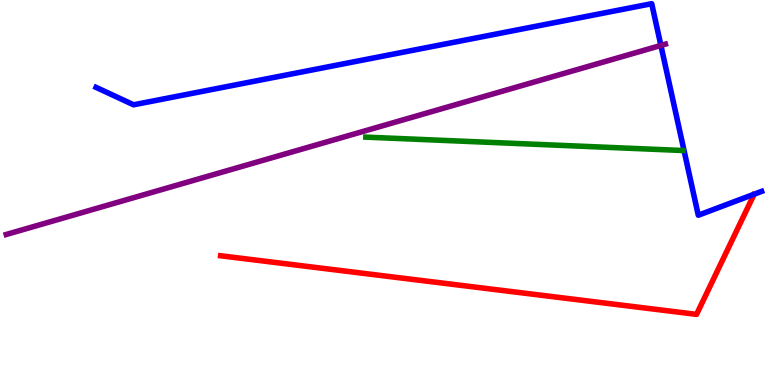[{'lines': ['blue', 'red'], 'intersections': []}, {'lines': ['green', 'red'], 'intersections': []}, {'lines': ['purple', 'red'], 'intersections': []}, {'lines': ['blue', 'green'], 'intersections': []}, {'lines': ['blue', 'purple'], 'intersections': [{'x': 8.53, 'y': 8.82}]}, {'lines': ['green', 'purple'], 'intersections': []}]